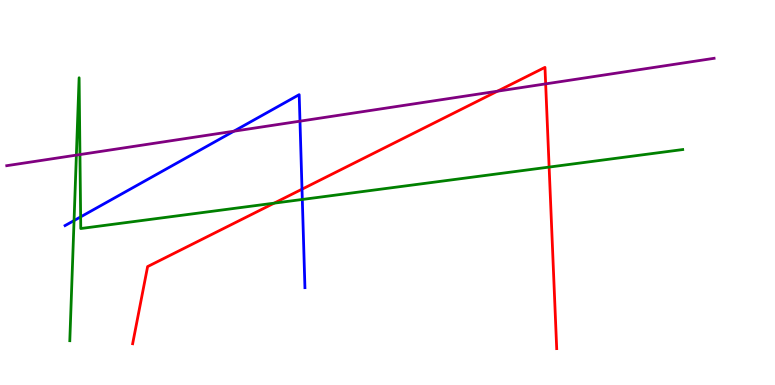[{'lines': ['blue', 'red'], 'intersections': [{'x': 3.9, 'y': 5.09}]}, {'lines': ['green', 'red'], 'intersections': [{'x': 3.54, 'y': 4.72}, {'x': 7.09, 'y': 5.66}]}, {'lines': ['purple', 'red'], 'intersections': [{'x': 6.42, 'y': 7.63}, {'x': 7.04, 'y': 7.82}]}, {'lines': ['blue', 'green'], 'intersections': [{'x': 0.956, 'y': 4.27}, {'x': 1.04, 'y': 4.37}, {'x': 3.9, 'y': 4.82}]}, {'lines': ['blue', 'purple'], 'intersections': [{'x': 3.02, 'y': 6.59}, {'x': 3.87, 'y': 6.85}]}, {'lines': ['green', 'purple'], 'intersections': [{'x': 0.985, 'y': 5.97}, {'x': 1.03, 'y': 5.99}]}]